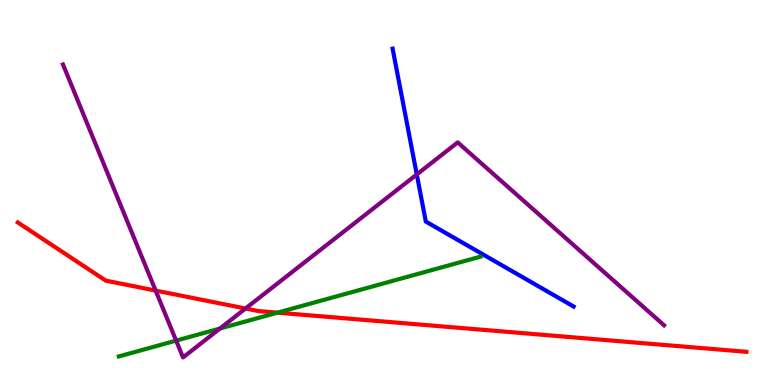[{'lines': ['blue', 'red'], 'intersections': []}, {'lines': ['green', 'red'], 'intersections': [{'x': 3.58, 'y': 1.88}]}, {'lines': ['purple', 'red'], 'intersections': [{'x': 2.01, 'y': 2.45}, {'x': 3.17, 'y': 1.99}]}, {'lines': ['blue', 'green'], 'intersections': []}, {'lines': ['blue', 'purple'], 'intersections': [{'x': 5.38, 'y': 5.47}]}, {'lines': ['green', 'purple'], 'intersections': [{'x': 2.27, 'y': 1.15}, {'x': 2.84, 'y': 1.47}]}]